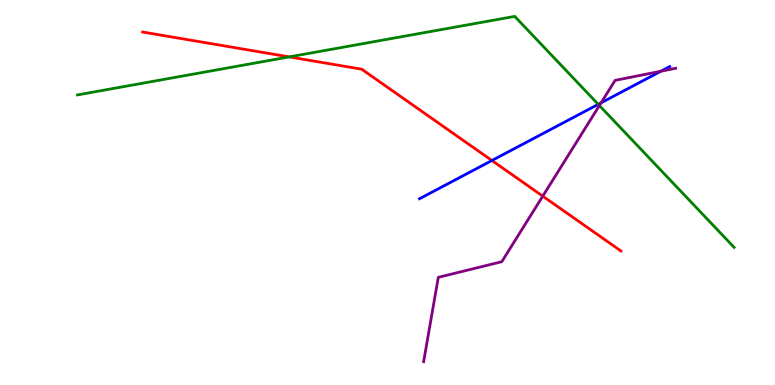[{'lines': ['blue', 'red'], 'intersections': [{'x': 6.35, 'y': 5.83}]}, {'lines': ['green', 'red'], 'intersections': [{'x': 3.73, 'y': 8.52}]}, {'lines': ['purple', 'red'], 'intersections': [{'x': 7.0, 'y': 4.91}]}, {'lines': ['blue', 'green'], 'intersections': [{'x': 7.72, 'y': 7.29}]}, {'lines': ['blue', 'purple'], 'intersections': [{'x': 7.76, 'y': 7.33}, {'x': 8.53, 'y': 8.15}]}, {'lines': ['green', 'purple'], 'intersections': [{'x': 7.73, 'y': 7.26}]}]